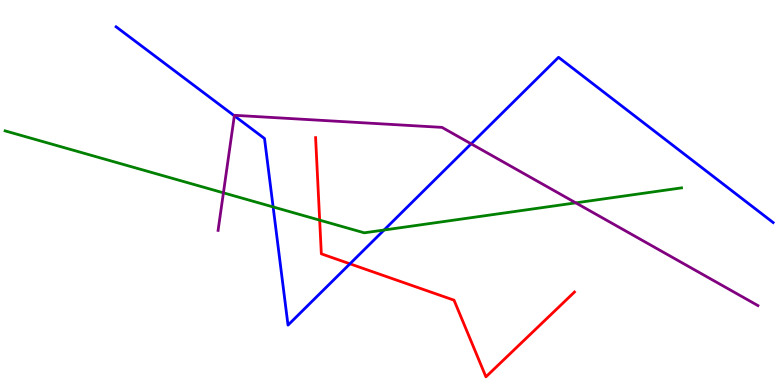[{'lines': ['blue', 'red'], 'intersections': [{'x': 4.52, 'y': 3.15}]}, {'lines': ['green', 'red'], 'intersections': [{'x': 4.12, 'y': 4.28}]}, {'lines': ['purple', 'red'], 'intersections': []}, {'lines': ['blue', 'green'], 'intersections': [{'x': 3.52, 'y': 4.62}, {'x': 4.96, 'y': 4.03}]}, {'lines': ['blue', 'purple'], 'intersections': [{'x': 3.02, 'y': 6.99}, {'x': 6.08, 'y': 6.26}]}, {'lines': ['green', 'purple'], 'intersections': [{'x': 2.88, 'y': 4.99}, {'x': 7.43, 'y': 4.73}]}]